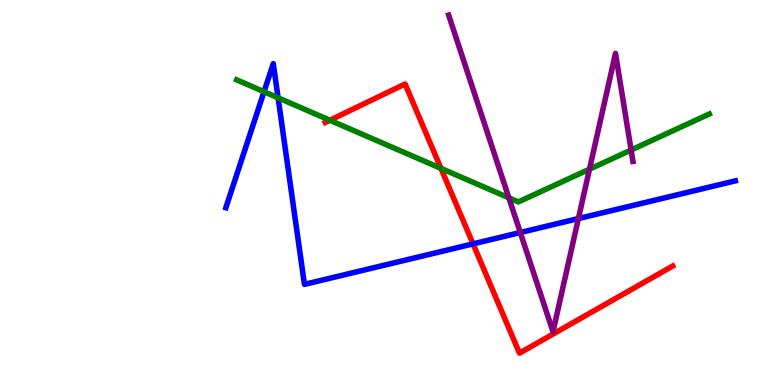[{'lines': ['blue', 'red'], 'intersections': [{'x': 6.1, 'y': 3.67}]}, {'lines': ['green', 'red'], 'intersections': [{'x': 4.26, 'y': 6.88}, {'x': 5.69, 'y': 5.63}]}, {'lines': ['purple', 'red'], 'intersections': []}, {'lines': ['blue', 'green'], 'intersections': [{'x': 3.41, 'y': 7.62}, {'x': 3.59, 'y': 7.46}]}, {'lines': ['blue', 'purple'], 'intersections': [{'x': 6.71, 'y': 3.96}, {'x': 7.46, 'y': 4.32}]}, {'lines': ['green', 'purple'], 'intersections': [{'x': 6.57, 'y': 4.86}, {'x': 7.61, 'y': 5.61}, {'x': 8.14, 'y': 6.1}]}]